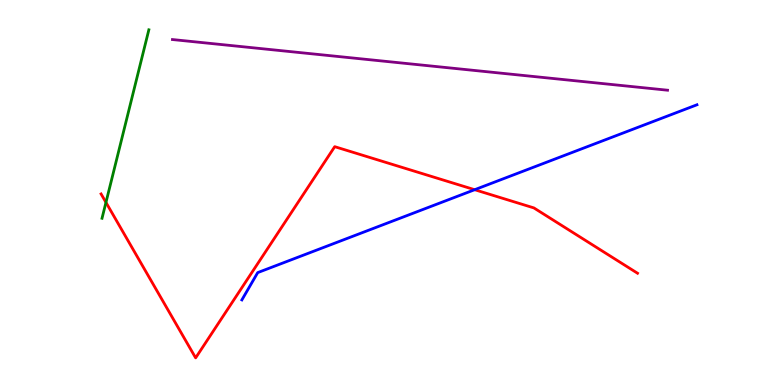[{'lines': ['blue', 'red'], 'intersections': [{'x': 6.12, 'y': 5.07}]}, {'lines': ['green', 'red'], 'intersections': [{'x': 1.37, 'y': 4.74}]}, {'lines': ['purple', 'red'], 'intersections': []}, {'lines': ['blue', 'green'], 'intersections': []}, {'lines': ['blue', 'purple'], 'intersections': []}, {'lines': ['green', 'purple'], 'intersections': []}]